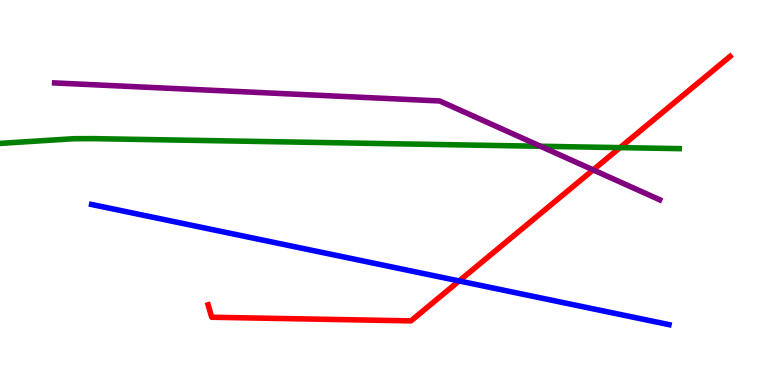[{'lines': ['blue', 'red'], 'intersections': [{'x': 5.92, 'y': 2.7}]}, {'lines': ['green', 'red'], 'intersections': [{'x': 8.0, 'y': 6.17}]}, {'lines': ['purple', 'red'], 'intersections': [{'x': 7.65, 'y': 5.59}]}, {'lines': ['blue', 'green'], 'intersections': []}, {'lines': ['blue', 'purple'], 'intersections': []}, {'lines': ['green', 'purple'], 'intersections': [{'x': 6.97, 'y': 6.2}]}]